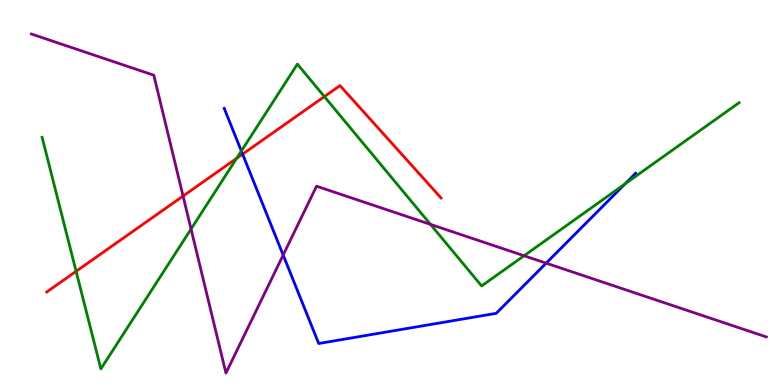[{'lines': ['blue', 'red'], 'intersections': [{'x': 3.13, 'y': 6.0}]}, {'lines': ['green', 'red'], 'intersections': [{'x': 0.982, 'y': 2.95}, {'x': 3.05, 'y': 5.89}, {'x': 4.19, 'y': 7.49}]}, {'lines': ['purple', 'red'], 'intersections': [{'x': 2.36, 'y': 4.91}]}, {'lines': ['blue', 'green'], 'intersections': [{'x': 3.11, 'y': 6.08}, {'x': 8.07, 'y': 5.23}]}, {'lines': ['blue', 'purple'], 'intersections': [{'x': 3.65, 'y': 3.38}, {'x': 7.05, 'y': 3.16}]}, {'lines': ['green', 'purple'], 'intersections': [{'x': 2.47, 'y': 4.05}, {'x': 5.55, 'y': 4.17}, {'x': 6.76, 'y': 3.36}]}]